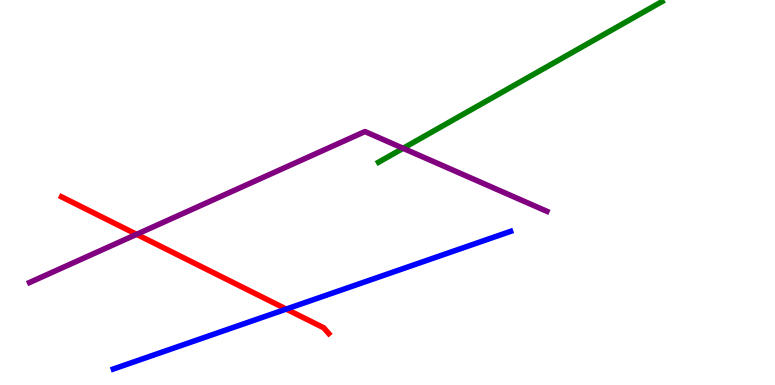[{'lines': ['blue', 'red'], 'intersections': [{'x': 3.69, 'y': 1.97}]}, {'lines': ['green', 'red'], 'intersections': []}, {'lines': ['purple', 'red'], 'intersections': [{'x': 1.76, 'y': 3.91}]}, {'lines': ['blue', 'green'], 'intersections': []}, {'lines': ['blue', 'purple'], 'intersections': []}, {'lines': ['green', 'purple'], 'intersections': [{'x': 5.2, 'y': 6.15}]}]